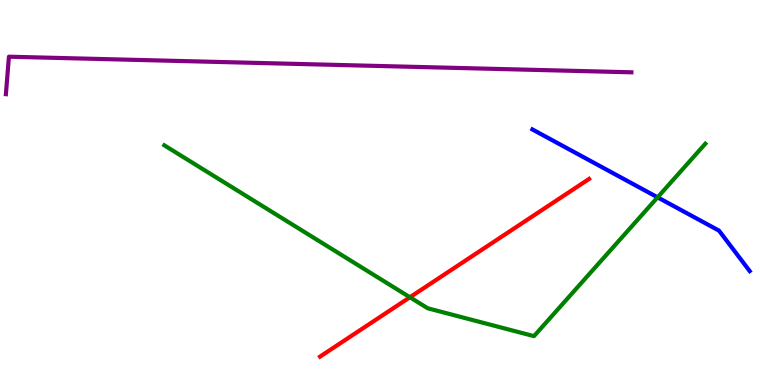[{'lines': ['blue', 'red'], 'intersections': []}, {'lines': ['green', 'red'], 'intersections': [{'x': 5.29, 'y': 2.28}]}, {'lines': ['purple', 'red'], 'intersections': []}, {'lines': ['blue', 'green'], 'intersections': [{'x': 8.49, 'y': 4.87}]}, {'lines': ['blue', 'purple'], 'intersections': []}, {'lines': ['green', 'purple'], 'intersections': []}]